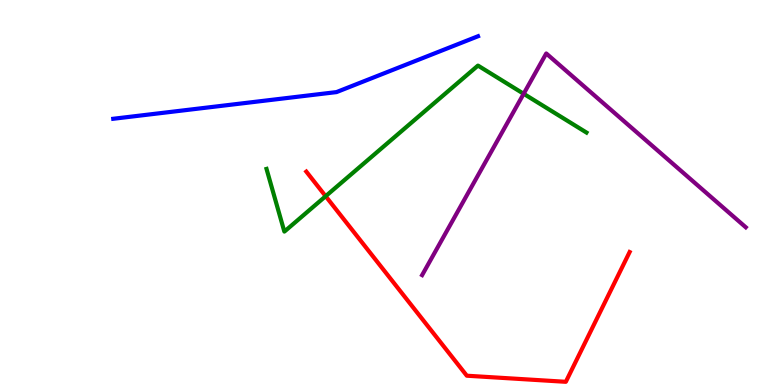[{'lines': ['blue', 'red'], 'intersections': []}, {'lines': ['green', 'red'], 'intersections': [{'x': 4.2, 'y': 4.9}]}, {'lines': ['purple', 'red'], 'intersections': []}, {'lines': ['blue', 'green'], 'intersections': []}, {'lines': ['blue', 'purple'], 'intersections': []}, {'lines': ['green', 'purple'], 'intersections': [{'x': 6.76, 'y': 7.56}]}]